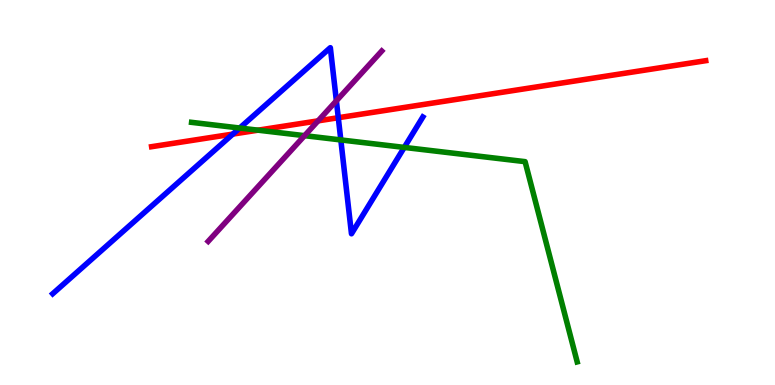[{'lines': ['blue', 'red'], 'intersections': [{'x': 3.0, 'y': 6.52}, {'x': 4.37, 'y': 6.94}]}, {'lines': ['green', 'red'], 'intersections': [{'x': 3.33, 'y': 6.62}]}, {'lines': ['purple', 'red'], 'intersections': [{'x': 4.1, 'y': 6.86}]}, {'lines': ['blue', 'green'], 'intersections': [{'x': 3.09, 'y': 6.67}, {'x': 4.4, 'y': 6.37}, {'x': 5.22, 'y': 6.17}]}, {'lines': ['blue', 'purple'], 'intersections': [{'x': 4.34, 'y': 7.38}]}, {'lines': ['green', 'purple'], 'intersections': [{'x': 3.93, 'y': 6.48}]}]